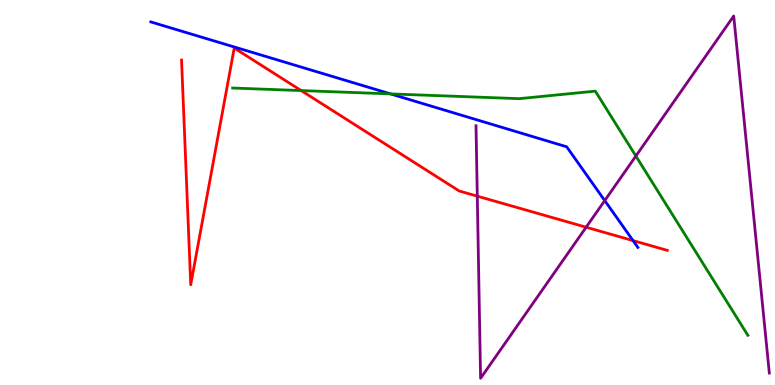[{'lines': ['blue', 'red'], 'intersections': [{'x': 8.17, 'y': 3.75}]}, {'lines': ['green', 'red'], 'intersections': [{'x': 3.89, 'y': 7.65}]}, {'lines': ['purple', 'red'], 'intersections': [{'x': 6.16, 'y': 4.9}, {'x': 7.56, 'y': 4.1}]}, {'lines': ['blue', 'green'], 'intersections': [{'x': 5.04, 'y': 7.56}]}, {'lines': ['blue', 'purple'], 'intersections': [{'x': 7.8, 'y': 4.79}]}, {'lines': ['green', 'purple'], 'intersections': [{'x': 8.2, 'y': 5.95}]}]